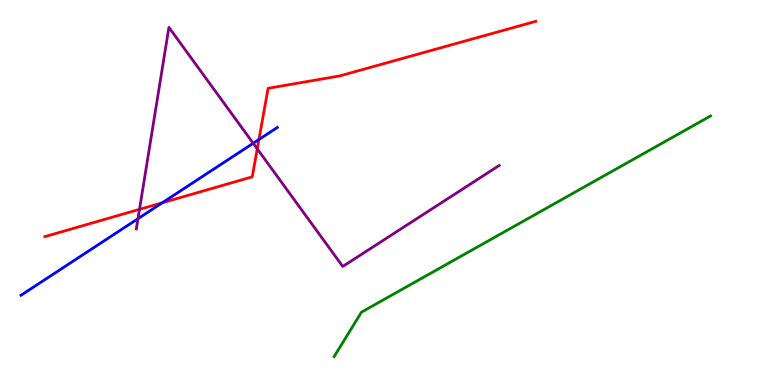[{'lines': ['blue', 'red'], 'intersections': [{'x': 2.09, 'y': 4.73}, {'x': 3.34, 'y': 6.38}]}, {'lines': ['green', 'red'], 'intersections': []}, {'lines': ['purple', 'red'], 'intersections': [{'x': 1.8, 'y': 4.56}, {'x': 3.32, 'y': 6.13}]}, {'lines': ['blue', 'green'], 'intersections': []}, {'lines': ['blue', 'purple'], 'intersections': [{'x': 1.78, 'y': 4.32}, {'x': 3.27, 'y': 6.28}]}, {'lines': ['green', 'purple'], 'intersections': []}]